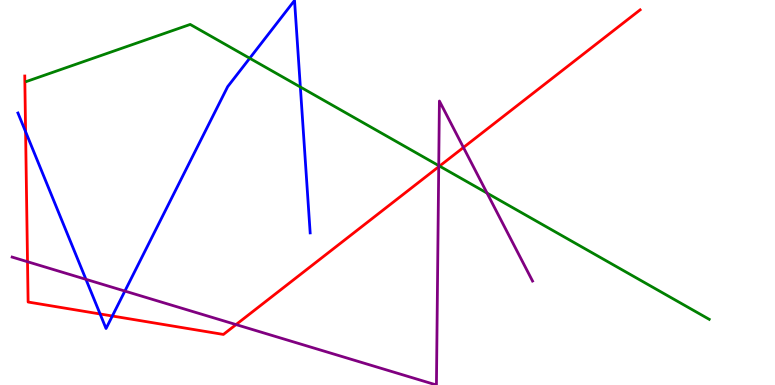[{'lines': ['blue', 'red'], 'intersections': [{'x': 0.33, 'y': 6.58}, {'x': 1.29, 'y': 1.84}, {'x': 1.45, 'y': 1.79}]}, {'lines': ['green', 'red'], 'intersections': [{'x': 5.67, 'y': 5.69}]}, {'lines': ['purple', 'red'], 'intersections': [{'x': 0.355, 'y': 3.2}, {'x': 3.05, 'y': 1.57}, {'x': 5.66, 'y': 5.67}, {'x': 5.98, 'y': 6.17}]}, {'lines': ['blue', 'green'], 'intersections': [{'x': 3.22, 'y': 8.49}, {'x': 3.88, 'y': 7.74}]}, {'lines': ['blue', 'purple'], 'intersections': [{'x': 1.11, 'y': 2.74}, {'x': 1.61, 'y': 2.44}]}, {'lines': ['green', 'purple'], 'intersections': [{'x': 5.66, 'y': 5.7}, {'x': 6.28, 'y': 4.98}]}]